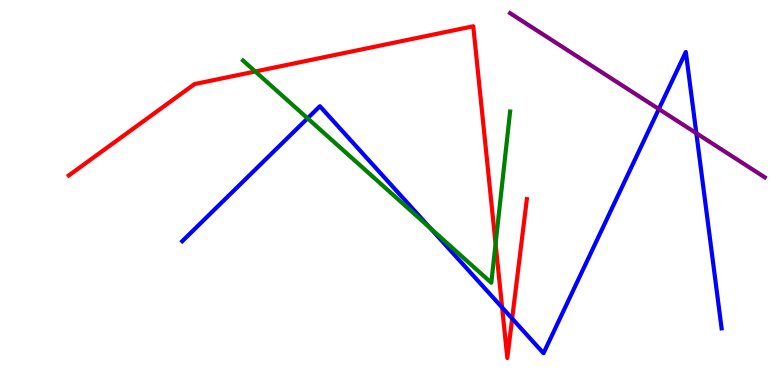[{'lines': ['blue', 'red'], 'intersections': [{'x': 6.48, 'y': 2.01}, {'x': 6.61, 'y': 1.73}]}, {'lines': ['green', 'red'], 'intersections': [{'x': 3.29, 'y': 8.14}, {'x': 6.39, 'y': 3.67}]}, {'lines': ['purple', 'red'], 'intersections': []}, {'lines': ['blue', 'green'], 'intersections': [{'x': 3.97, 'y': 6.93}, {'x': 5.55, 'y': 4.08}]}, {'lines': ['blue', 'purple'], 'intersections': [{'x': 8.5, 'y': 7.17}, {'x': 8.98, 'y': 6.54}]}, {'lines': ['green', 'purple'], 'intersections': []}]